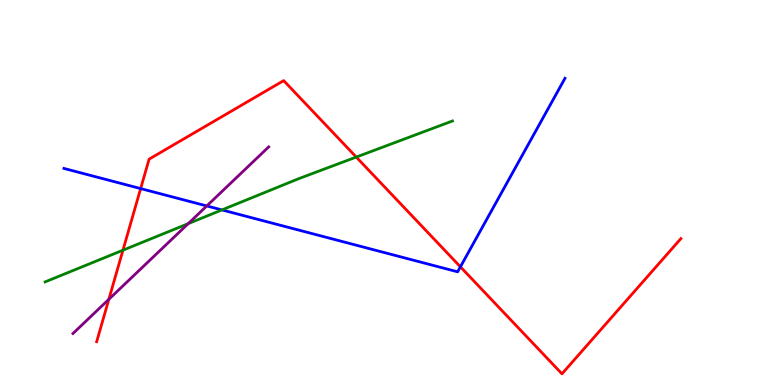[{'lines': ['blue', 'red'], 'intersections': [{'x': 1.81, 'y': 5.1}, {'x': 5.94, 'y': 3.07}]}, {'lines': ['green', 'red'], 'intersections': [{'x': 1.59, 'y': 3.5}, {'x': 4.6, 'y': 5.92}]}, {'lines': ['purple', 'red'], 'intersections': [{'x': 1.4, 'y': 2.23}]}, {'lines': ['blue', 'green'], 'intersections': [{'x': 2.86, 'y': 4.55}]}, {'lines': ['blue', 'purple'], 'intersections': [{'x': 2.67, 'y': 4.65}]}, {'lines': ['green', 'purple'], 'intersections': [{'x': 2.43, 'y': 4.19}]}]